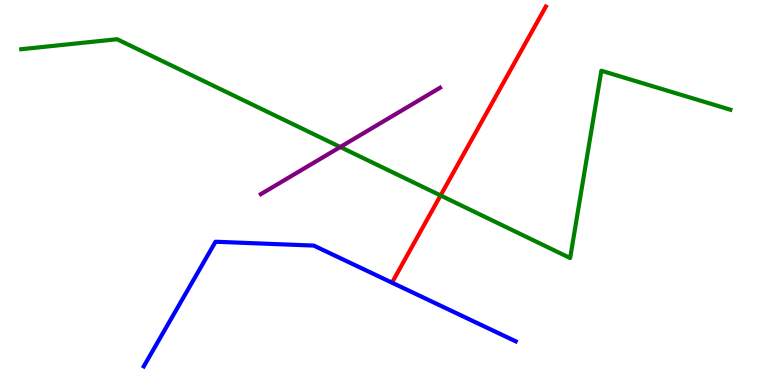[{'lines': ['blue', 'red'], 'intersections': []}, {'lines': ['green', 'red'], 'intersections': [{'x': 5.68, 'y': 4.92}]}, {'lines': ['purple', 'red'], 'intersections': []}, {'lines': ['blue', 'green'], 'intersections': []}, {'lines': ['blue', 'purple'], 'intersections': []}, {'lines': ['green', 'purple'], 'intersections': [{'x': 4.39, 'y': 6.18}]}]